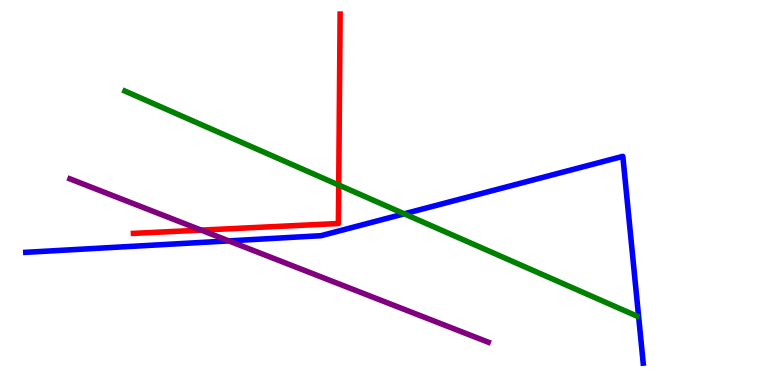[{'lines': ['blue', 'red'], 'intersections': []}, {'lines': ['green', 'red'], 'intersections': [{'x': 4.37, 'y': 5.19}]}, {'lines': ['purple', 'red'], 'intersections': [{'x': 2.6, 'y': 4.02}]}, {'lines': ['blue', 'green'], 'intersections': [{'x': 5.22, 'y': 4.45}]}, {'lines': ['blue', 'purple'], 'intersections': [{'x': 2.95, 'y': 3.74}]}, {'lines': ['green', 'purple'], 'intersections': []}]